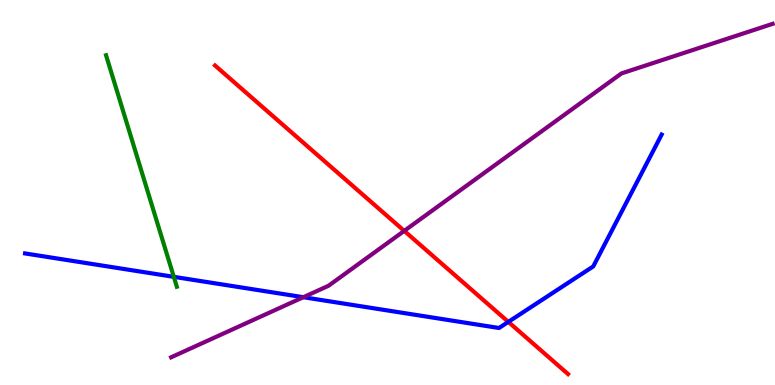[{'lines': ['blue', 'red'], 'intersections': [{'x': 6.56, 'y': 1.64}]}, {'lines': ['green', 'red'], 'intersections': []}, {'lines': ['purple', 'red'], 'intersections': [{'x': 5.22, 'y': 4.0}]}, {'lines': ['blue', 'green'], 'intersections': [{'x': 2.24, 'y': 2.81}]}, {'lines': ['blue', 'purple'], 'intersections': [{'x': 3.91, 'y': 2.28}]}, {'lines': ['green', 'purple'], 'intersections': []}]